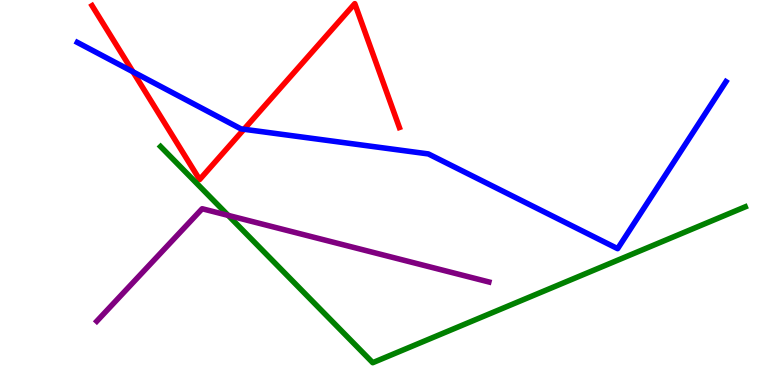[{'lines': ['blue', 'red'], 'intersections': [{'x': 1.72, 'y': 8.14}, {'x': 3.15, 'y': 6.64}]}, {'lines': ['green', 'red'], 'intersections': []}, {'lines': ['purple', 'red'], 'intersections': []}, {'lines': ['blue', 'green'], 'intersections': []}, {'lines': ['blue', 'purple'], 'intersections': []}, {'lines': ['green', 'purple'], 'intersections': [{'x': 2.94, 'y': 4.41}]}]